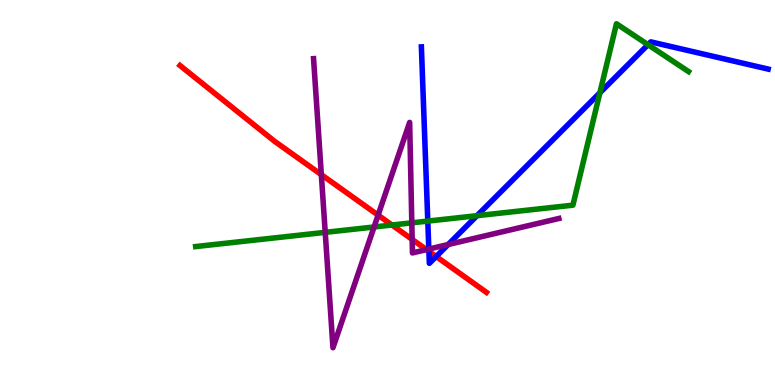[{'lines': ['blue', 'red'], 'intersections': [{'x': 5.53, 'y': 3.47}, {'x': 5.63, 'y': 3.34}]}, {'lines': ['green', 'red'], 'intersections': [{'x': 5.06, 'y': 4.16}]}, {'lines': ['purple', 'red'], 'intersections': [{'x': 4.15, 'y': 5.46}, {'x': 4.88, 'y': 4.41}, {'x': 5.32, 'y': 3.78}, {'x': 5.5, 'y': 3.52}]}, {'lines': ['blue', 'green'], 'intersections': [{'x': 5.52, 'y': 4.26}, {'x': 6.15, 'y': 4.4}, {'x': 7.74, 'y': 7.59}, {'x': 8.36, 'y': 8.84}]}, {'lines': ['blue', 'purple'], 'intersections': [{'x': 5.53, 'y': 3.53}, {'x': 5.78, 'y': 3.65}]}, {'lines': ['green', 'purple'], 'intersections': [{'x': 4.2, 'y': 3.96}, {'x': 4.83, 'y': 4.1}, {'x': 5.31, 'y': 4.21}]}]